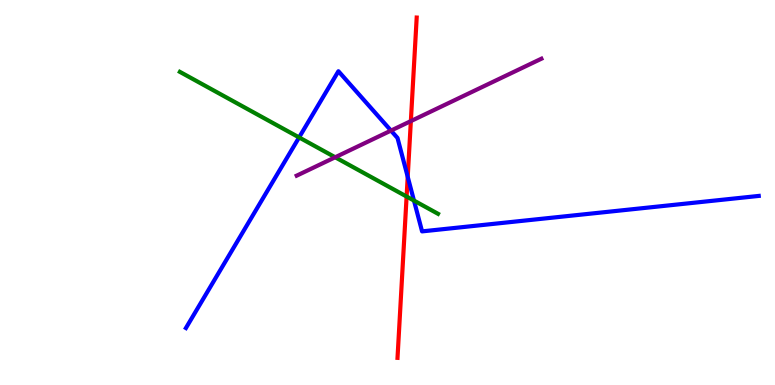[{'lines': ['blue', 'red'], 'intersections': [{'x': 5.26, 'y': 5.41}]}, {'lines': ['green', 'red'], 'intersections': [{'x': 5.25, 'y': 4.9}]}, {'lines': ['purple', 'red'], 'intersections': [{'x': 5.3, 'y': 6.85}]}, {'lines': ['blue', 'green'], 'intersections': [{'x': 3.86, 'y': 6.43}, {'x': 5.34, 'y': 4.79}]}, {'lines': ['blue', 'purple'], 'intersections': [{'x': 5.04, 'y': 6.61}]}, {'lines': ['green', 'purple'], 'intersections': [{'x': 4.32, 'y': 5.92}]}]